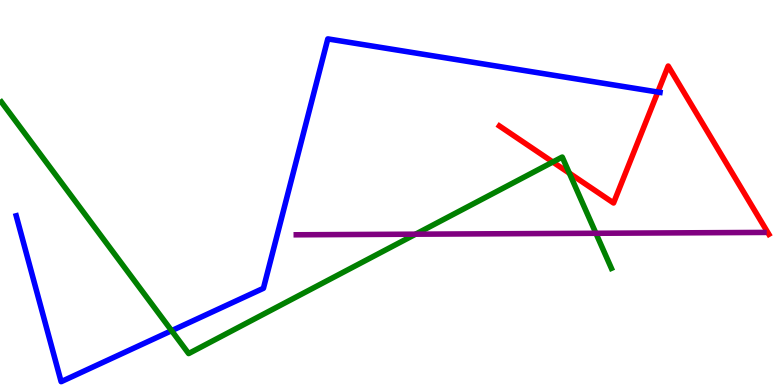[{'lines': ['blue', 'red'], 'intersections': [{'x': 8.49, 'y': 7.61}]}, {'lines': ['green', 'red'], 'intersections': [{'x': 7.13, 'y': 5.79}, {'x': 7.35, 'y': 5.5}]}, {'lines': ['purple', 'red'], 'intersections': []}, {'lines': ['blue', 'green'], 'intersections': [{'x': 2.21, 'y': 1.41}]}, {'lines': ['blue', 'purple'], 'intersections': []}, {'lines': ['green', 'purple'], 'intersections': [{'x': 5.36, 'y': 3.92}, {'x': 7.69, 'y': 3.94}]}]